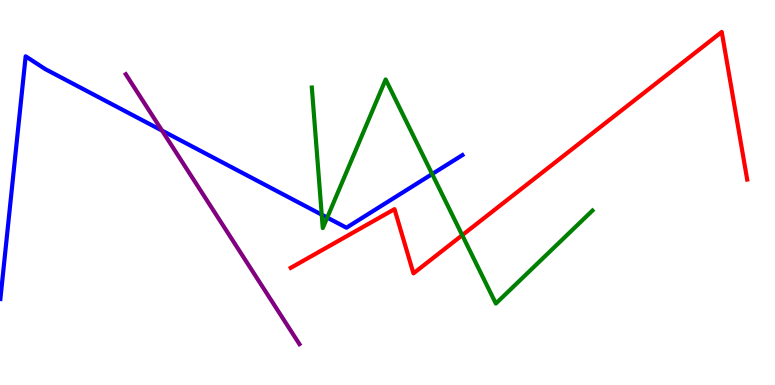[{'lines': ['blue', 'red'], 'intersections': []}, {'lines': ['green', 'red'], 'intersections': [{'x': 5.96, 'y': 3.89}]}, {'lines': ['purple', 'red'], 'intersections': []}, {'lines': ['blue', 'green'], 'intersections': [{'x': 4.15, 'y': 4.42}, {'x': 4.22, 'y': 4.35}, {'x': 5.58, 'y': 5.48}]}, {'lines': ['blue', 'purple'], 'intersections': [{'x': 2.09, 'y': 6.61}]}, {'lines': ['green', 'purple'], 'intersections': []}]